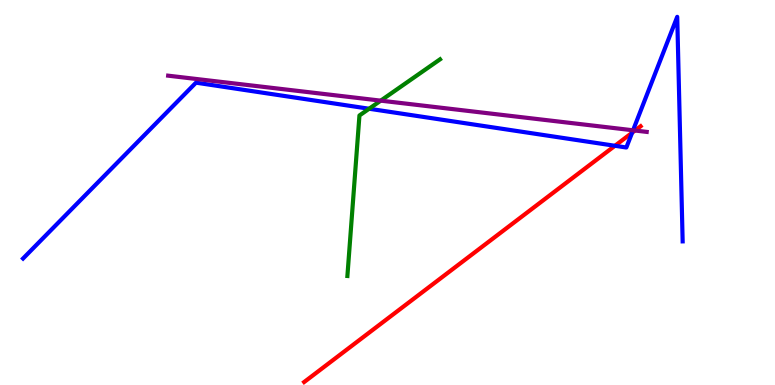[{'lines': ['blue', 'red'], 'intersections': [{'x': 7.93, 'y': 6.21}, {'x': 8.16, 'y': 6.55}]}, {'lines': ['green', 'red'], 'intersections': []}, {'lines': ['purple', 'red'], 'intersections': [{'x': 8.19, 'y': 6.61}]}, {'lines': ['blue', 'green'], 'intersections': [{'x': 4.76, 'y': 7.18}]}, {'lines': ['blue', 'purple'], 'intersections': [{'x': 8.17, 'y': 6.62}]}, {'lines': ['green', 'purple'], 'intersections': [{'x': 4.91, 'y': 7.39}]}]